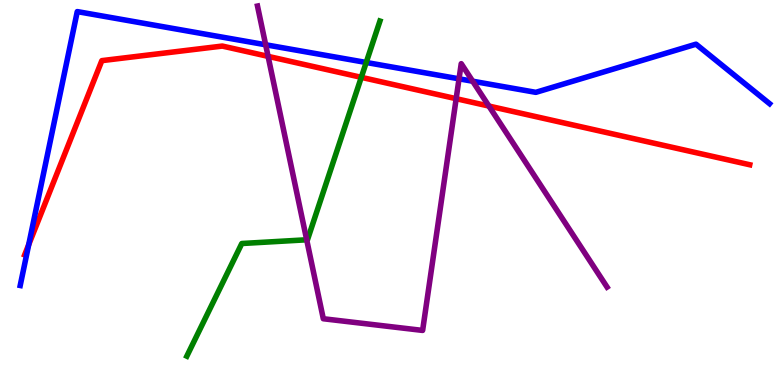[{'lines': ['blue', 'red'], 'intersections': [{'x': 0.371, 'y': 3.65}]}, {'lines': ['green', 'red'], 'intersections': [{'x': 4.66, 'y': 7.99}]}, {'lines': ['purple', 'red'], 'intersections': [{'x': 3.46, 'y': 8.54}, {'x': 5.89, 'y': 7.44}, {'x': 6.31, 'y': 7.25}]}, {'lines': ['blue', 'green'], 'intersections': [{'x': 4.73, 'y': 8.38}]}, {'lines': ['blue', 'purple'], 'intersections': [{'x': 3.43, 'y': 8.84}, {'x': 5.92, 'y': 7.95}, {'x': 6.1, 'y': 7.89}]}, {'lines': ['green', 'purple'], 'intersections': [{'x': 3.96, 'y': 3.77}]}]